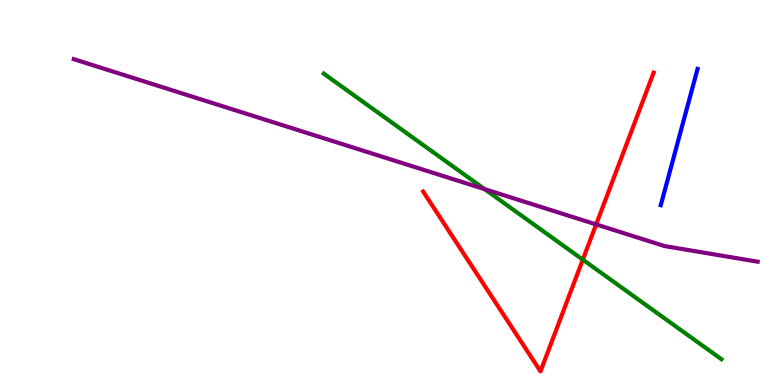[{'lines': ['blue', 'red'], 'intersections': []}, {'lines': ['green', 'red'], 'intersections': [{'x': 7.52, 'y': 3.26}]}, {'lines': ['purple', 'red'], 'intersections': [{'x': 7.69, 'y': 4.17}]}, {'lines': ['blue', 'green'], 'intersections': []}, {'lines': ['blue', 'purple'], 'intersections': []}, {'lines': ['green', 'purple'], 'intersections': [{'x': 6.25, 'y': 5.09}]}]